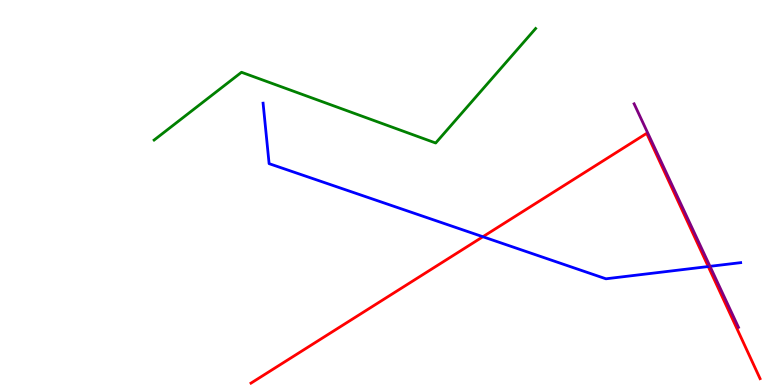[{'lines': ['blue', 'red'], 'intersections': [{'x': 6.23, 'y': 3.85}, {'x': 9.14, 'y': 3.08}]}, {'lines': ['green', 'red'], 'intersections': []}, {'lines': ['purple', 'red'], 'intersections': []}, {'lines': ['blue', 'green'], 'intersections': []}, {'lines': ['blue', 'purple'], 'intersections': [{'x': 9.16, 'y': 3.08}]}, {'lines': ['green', 'purple'], 'intersections': []}]